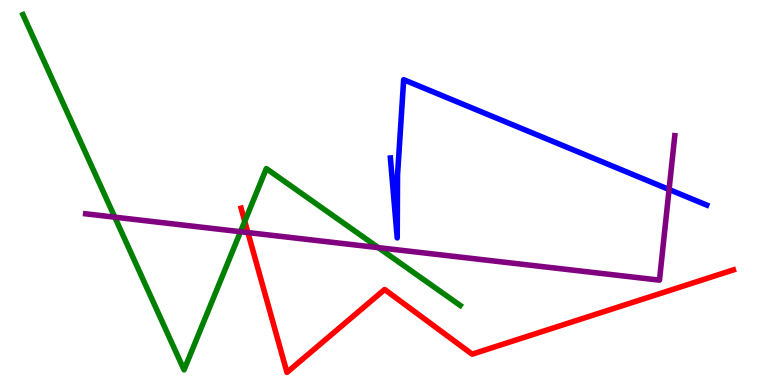[{'lines': ['blue', 'red'], 'intersections': []}, {'lines': ['green', 'red'], 'intersections': [{'x': 3.16, 'y': 4.25}]}, {'lines': ['purple', 'red'], 'intersections': [{'x': 3.2, 'y': 3.96}]}, {'lines': ['blue', 'green'], 'intersections': []}, {'lines': ['blue', 'purple'], 'intersections': [{'x': 8.63, 'y': 5.08}]}, {'lines': ['green', 'purple'], 'intersections': [{'x': 1.48, 'y': 4.36}, {'x': 3.1, 'y': 3.98}, {'x': 4.88, 'y': 3.57}]}]